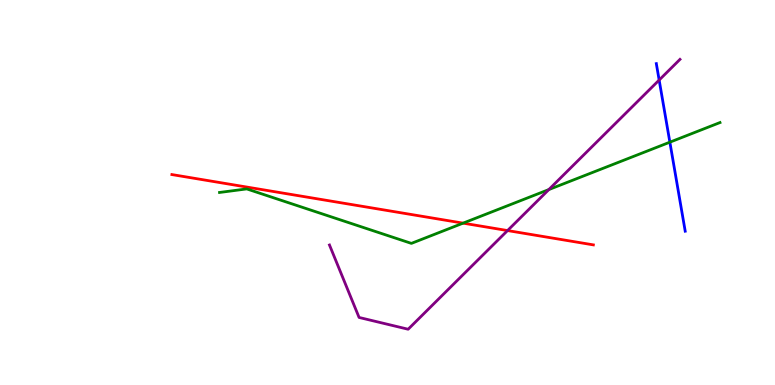[{'lines': ['blue', 'red'], 'intersections': []}, {'lines': ['green', 'red'], 'intersections': [{'x': 5.98, 'y': 4.2}]}, {'lines': ['purple', 'red'], 'intersections': [{'x': 6.55, 'y': 4.01}]}, {'lines': ['blue', 'green'], 'intersections': [{'x': 8.64, 'y': 6.31}]}, {'lines': ['blue', 'purple'], 'intersections': [{'x': 8.51, 'y': 7.92}]}, {'lines': ['green', 'purple'], 'intersections': [{'x': 7.08, 'y': 5.08}]}]